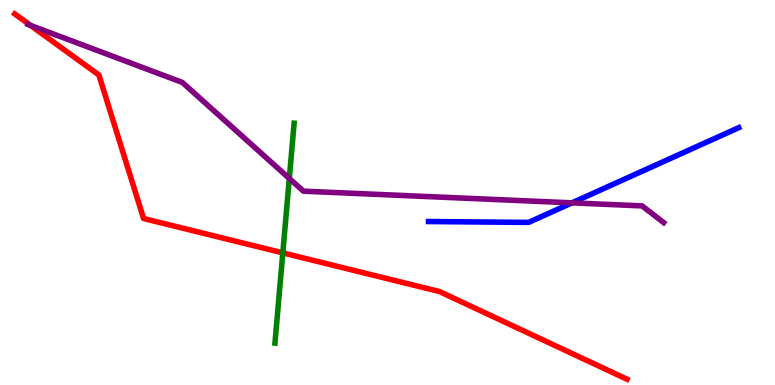[{'lines': ['blue', 'red'], 'intersections': []}, {'lines': ['green', 'red'], 'intersections': [{'x': 3.65, 'y': 3.43}]}, {'lines': ['purple', 'red'], 'intersections': [{'x': 0.395, 'y': 9.34}]}, {'lines': ['blue', 'green'], 'intersections': []}, {'lines': ['blue', 'purple'], 'intersections': [{'x': 7.38, 'y': 4.73}]}, {'lines': ['green', 'purple'], 'intersections': [{'x': 3.73, 'y': 5.36}]}]